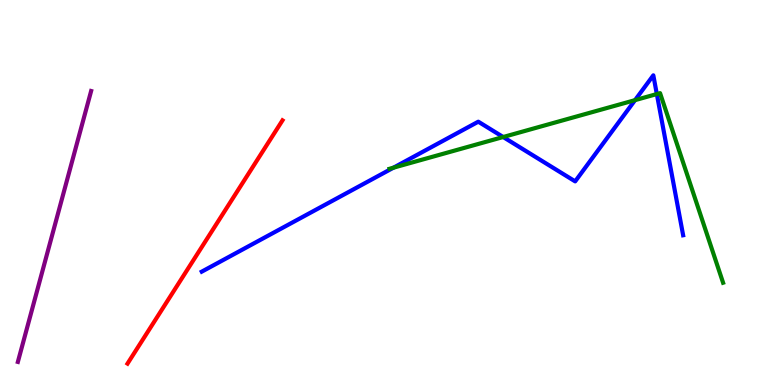[{'lines': ['blue', 'red'], 'intersections': []}, {'lines': ['green', 'red'], 'intersections': []}, {'lines': ['purple', 'red'], 'intersections': []}, {'lines': ['blue', 'green'], 'intersections': [{'x': 5.08, 'y': 5.64}, {'x': 6.49, 'y': 6.44}, {'x': 8.19, 'y': 7.4}, {'x': 8.48, 'y': 7.56}]}, {'lines': ['blue', 'purple'], 'intersections': []}, {'lines': ['green', 'purple'], 'intersections': []}]